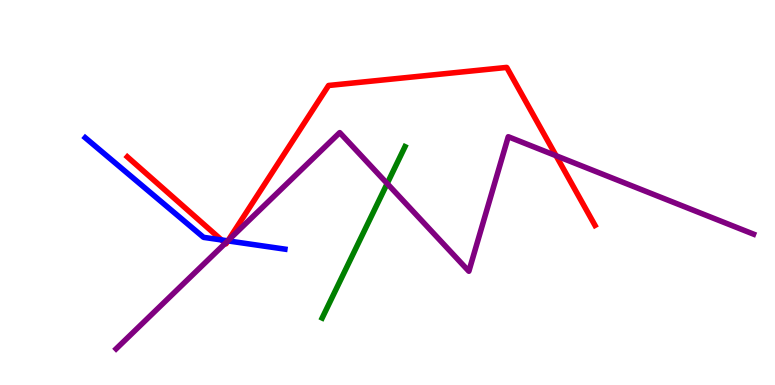[{'lines': ['blue', 'red'], 'intersections': [{'x': 2.86, 'y': 3.77}, {'x': 2.94, 'y': 3.74}]}, {'lines': ['green', 'red'], 'intersections': []}, {'lines': ['purple', 'red'], 'intersections': [{'x': 2.91, 'y': 3.68}, {'x': 2.94, 'y': 3.75}, {'x': 7.18, 'y': 5.96}]}, {'lines': ['blue', 'green'], 'intersections': []}, {'lines': ['blue', 'purple'], 'intersections': [{'x': 2.94, 'y': 3.74}]}, {'lines': ['green', 'purple'], 'intersections': [{'x': 5.0, 'y': 5.23}]}]